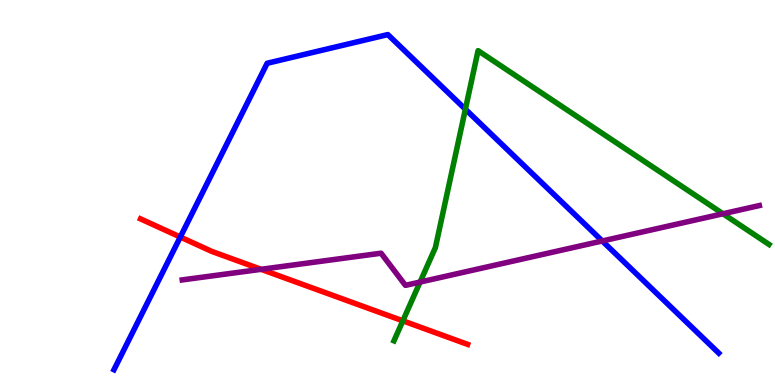[{'lines': ['blue', 'red'], 'intersections': [{'x': 2.33, 'y': 3.84}]}, {'lines': ['green', 'red'], 'intersections': [{'x': 5.2, 'y': 1.67}]}, {'lines': ['purple', 'red'], 'intersections': [{'x': 3.37, 'y': 3.0}]}, {'lines': ['blue', 'green'], 'intersections': [{'x': 6.0, 'y': 7.16}]}, {'lines': ['blue', 'purple'], 'intersections': [{'x': 7.77, 'y': 3.74}]}, {'lines': ['green', 'purple'], 'intersections': [{'x': 5.42, 'y': 2.67}, {'x': 9.33, 'y': 4.45}]}]